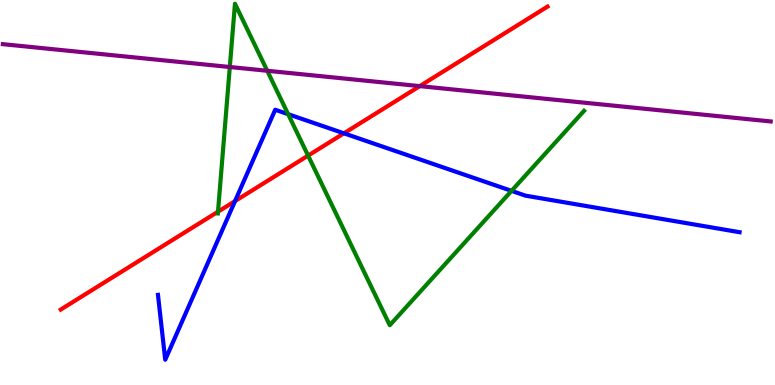[{'lines': ['blue', 'red'], 'intersections': [{'x': 3.03, 'y': 4.78}, {'x': 4.44, 'y': 6.54}]}, {'lines': ['green', 'red'], 'intersections': [{'x': 2.81, 'y': 4.5}, {'x': 3.98, 'y': 5.96}]}, {'lines': ['purple', 'red'], 'intersections': [{'x': 5.42, 'y': 7.76}]}, {'lines': ['blue', 'green'], 'intersections': [{'x': 3.72, 'y': 7.03}, {'x': 6.6, 'y': 5.04}]}, {'lines': ['blue', 'purple'], 'intersections': []}, {'lines': ['green', 'purple'], 'intersections': [{'x': 2.97, 'y': 8.26}, {'x': 3.45, 'y': 8.16}]}]